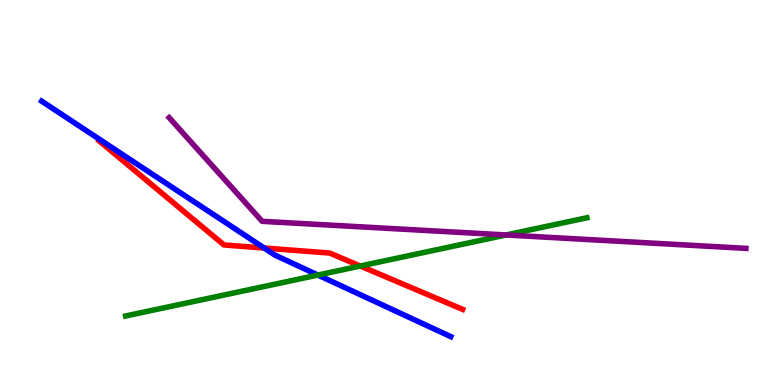[{'lines': ['blue', 'red'], 'intersections': [{'x': 3.41, 'y': 3.56}]}, {'lines': ['green', 'red'], 'intersections': [{'x': 4.65, 'y': 3.09}]}, {'lines': ['purple', 'red'], 'intersections': []}, {'lines': ['blue', 'green'], 'intersections': [{'x': 4.1, 'y': 2.86}]}, {'lines': ['blue', 'purple'], 'intersections': []}, {'lines': ['green', 'purple'], 'intersections': [{'x': 6.53, 'y': 3.9}]}]